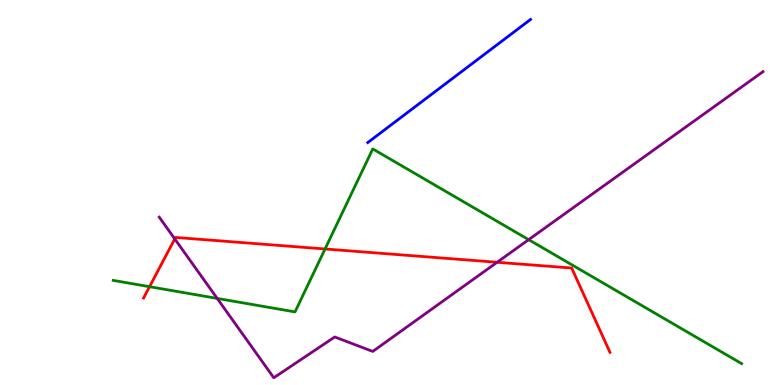[{'lines': ['blue', 'red'], 'intersections': []}, {'lines': ['green', 'red'], 'intersections': [{'x': 1.93, 'y': 2.55}, {'x': 4.19, 'y': 3.53}]}, {'lines': ['purple', 'red'], 'intersections': [{'x': 2.26, 'y': 3.79}, {'x': 6.41, 'y': 3.19}]}, {'lines': ['blue', 'green'], 'intersections': []}, {'lines': ['blue', 'purple'], 'intersections': []}, {'lines': ['green', 'purple'], 'intersections': [{'x': 2.8, 'y': 2.25}, {'x': 6.82, 'y': 3.77}]}]